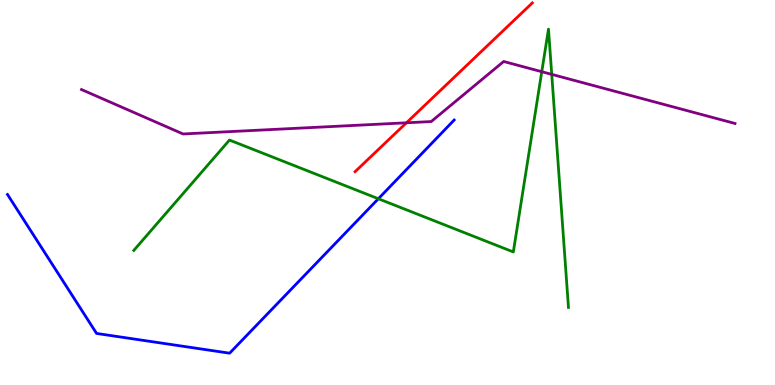[{'lines': ['blue', 'red'], 'intersections': []}, {'lines': ['green', 'red'], 'intersections': []}, {'lines': ['purple', 'red'], 'intersections': [{'x': 5.24, 'y': 6.81}]}, {'lines': ['blue', 'green'], 'intersections': [{'x': 4.88, 'y': 4.84}]}, {'lines': ['blue', 'purple'], 'intersections': []}, {'lines': ['green', 'purple'], 'intersections': [{'x': 6.99, 'y': 8.14}, {'x': 7.12, 'y': 8.07}]}]